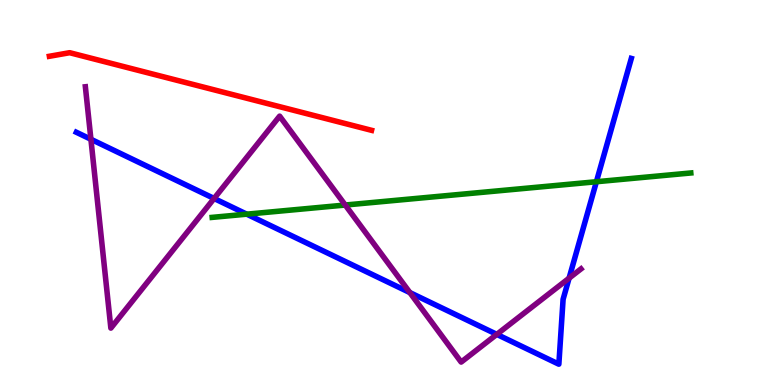[{'lines': ['blue', 'red'], 'intersections': []}, {'lines': ['green', 'red'], 'intersections': []}, {'lines': ['purple', 'red'], 'intersections': []}, {'lines': ['blue', 'green'], 'intersections': [{'x': 3.18, 'y': 4.44}, {'x': 7.7, 'y': 5.28}]}, {'lines': ['blue', 'purple'], 'intersections': [{'x': 1.17, 'y': 6.38}, {'x': 2.76, 'y': 4.84}, {'x': 5.29, 'y': 2.4}, {'x': 6.41, 'y': 1.32}, {'x': 7.34, 'y': 2.78}]}, {'lines': ['green', 'purple'], 'intersections': [{'x': 4.45, 'y': 4.67}]}]